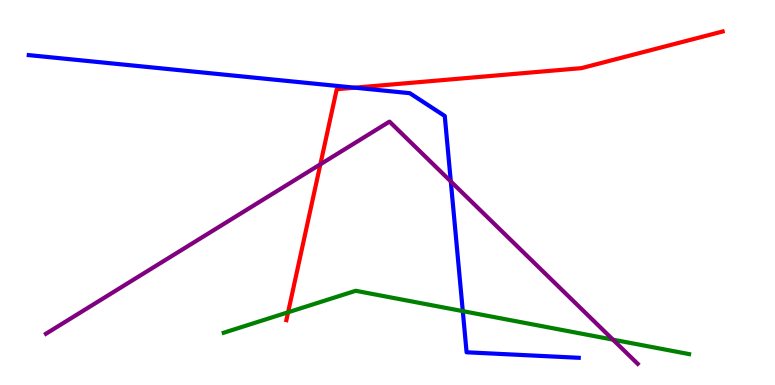[{'lines': ['blue', 'red'], 'intersections': [{'x': 4.58, 'y': 7.72}]}, {'lines': ['green', 'red'], 'intersections': [{'x': 3.72, 'y': 1.89}]}, {'lines': ['purple', 'red'], 'intersections': [{'x': 4.13, 'y': 5.73}]}, {'lines': ['blue', 'green'], 'intersections': [{'x': 5.97, 'y': 1.92}]}, {'lines': ['blue', 'purple'], 'intersections': [{'x': 5.82, 'y': 5.29}]}, {'lines': ['green', 'purple'], 'intersections': [{'x': 7.91, 'y': 1.18}]}]